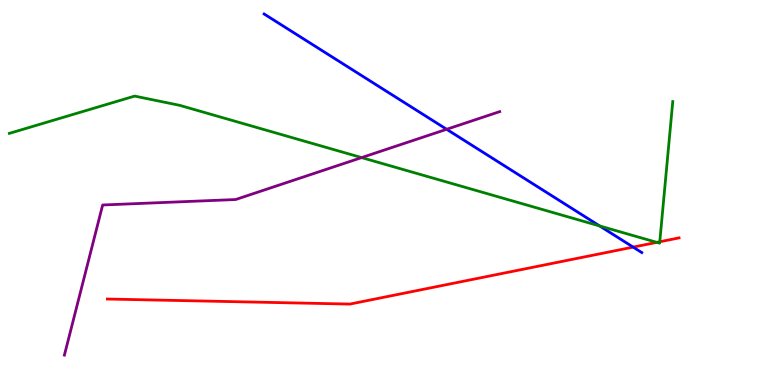[{'lines': ['blue', 'red'], 'intersections': [{'x': 8.17, 'y': 3.58}]}, {'lines': ['green', 'red'], 'intersections': [{'x': 8.47, 'y': 3.71}, {'x': 8.51, 'y': 3.72}]}, {'lines': ['purple', 'red'], 'intersections': []}, {'lines': ['blue', 'green'], 'intersections': [{'x': 7.74, 'y': 4.13}]}, {'lines': ['blue', 'purple'], 'intersections': [{'x': 5.76, 'y': 6.64}]}, {'lines': ['green', 'purple'], 'intersections': [{'x': 4.67, 'y': 5.91}]}]